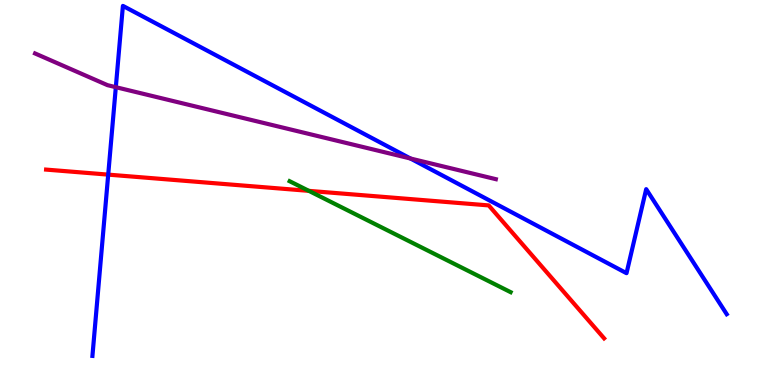[{'lines': ['blue', 'red'], 'intersections': [{'x': 1.4, 'y': 5.46}]}, {'lines': ['green', 'red'], 'intersections': [{'x': 3.99, 'y': 5.04}]}, {'lines': ['purple', 'red'], 'intersections': []}, {'lines': ['blue', 'green'], 'intersections': []}, {'lines': ['blue', 'purple'], 'intersections': [{'x': 1.49, 'y': 7.74}, {'x': 5.3, 'y': 5.88}]}, {'lines': ['green', 'purple'], 'intersections': []}]